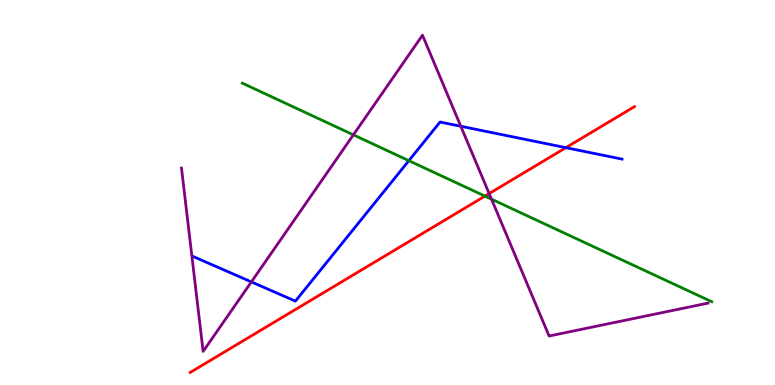[{'lines': ['blue', 'red'], 'intersections': [{'x': 7.3, 'y': 6.16}]}, {'lines': ['green', 'red'], 'intersections': [{'x': 6.26, 'y': 4.91}]}, {'lines': ['purple', 'red'], 'intersections': [{'x': 6.31, 'y': 4.97}]}, {'lines': ['blue', 'green'], 'intersections': [{'x': 5.28, 'y': 5.83}]}, {'lines': ['blue', 'purple'], 'intersections': [{'x': 3.24, 'y': 2.68}, {'x': 5.95, 'y': 6.72}]}, {'lines': ['green', 'purple'], 'intersections': [{'x': 4.56, 'y': 6.5}, {'x': 6.34, 'y': 4.83}]}]